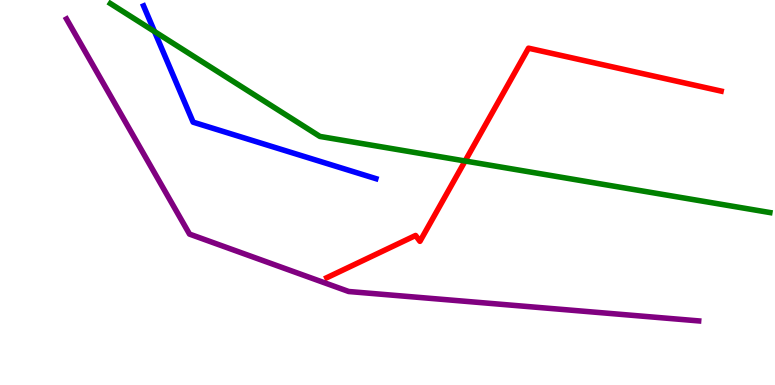[{'lines': ['blue', 'red'], 'intersections': []}, {'lines': ['green', 'red'], 'intersections': [{'x': 6.0, 'y': 5.82}]}, {'lines': ['purple', 'red'], 'intersections': []}, {'lines': ['blue', 'green'], 'intersections': [{'x': 1.99, 'y': 9.18}]}, {'lines': ['blue', 'purple'], 'intersections': []}, {'lines': ['green', 'purple'], 'intersections': []}]